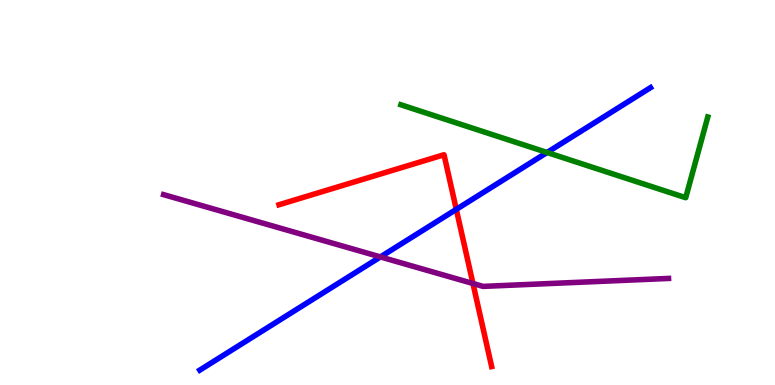[{'lines': ['blue', 'red'], 'intersections': [{'x': 5.89, 'y': 4.56}]}, {'lines': ['green', 'red'], 'intersections': []}, {'lines': ['purple', 'red'], 'intersections': [{'x': 6.1, 'y': 2.64}]}, {'lines': ['blue', 'green'], 'intersections': [{'x': 7.06, 'y': 6.04}]}, {'lines': ['blue', 'purple'], 'intersections': [{'x': 4.91, 'y': 3.33}]}, {'lines': ['green', 'purple'], 'intersections': []}]